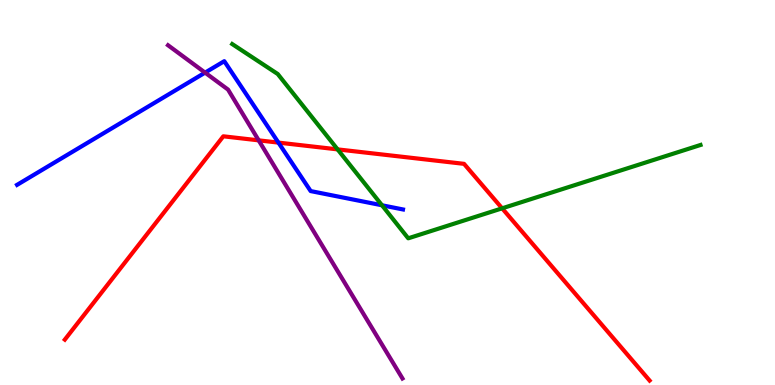[{'lines': ['blue', 'red'], 'intersections': [{'x': 3.59, 'y': 6.3}]}, {'lines': ['green', 'red'], 'intersections': [{'x': 4.36, 'y': 6.12}, {'x': 6.48, 'y': 4.59}]}, {'lines': ['purple', 'red'], 'intersections': [{'x': 3.34, 'y': 6.35}]}, {'lines': ['blue', 'green'], 'intersections': [{'x': 4.93, 'y': 4.67}]}, {'lines': ['blue', 'purple'], 'intersections': [{'x': 2.65, 'y': 8.11}]}, {'lines': ['green', 'purple'], 'intersections': []}]